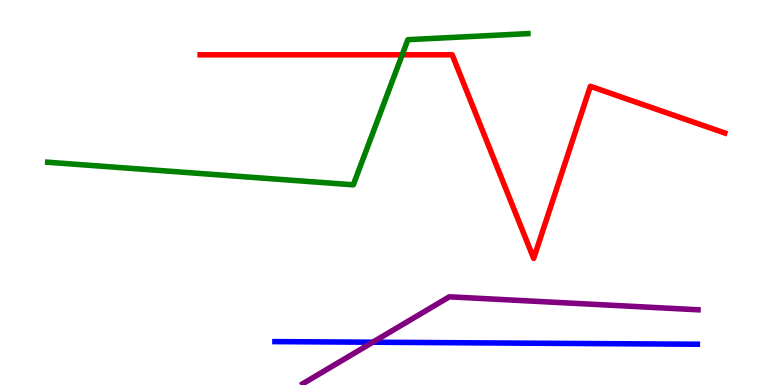[{'lines': ['blue', 'red'], 'intersections': []}, {'lines': ['green', 'red'], 'intersections': [{'x': 5.19, 'y': 8.58}]}, {'lines': ['purple', 'red'], 'intersections': []}, {'lines': ['blue', 'green'], 'intersections': []}, {'lines': ['blue', 'purple'], 'intersections': [{'x': 4.81, 'y': 1.11}]}, {'lines': ['green', 'purple'], 'intersections': []}]